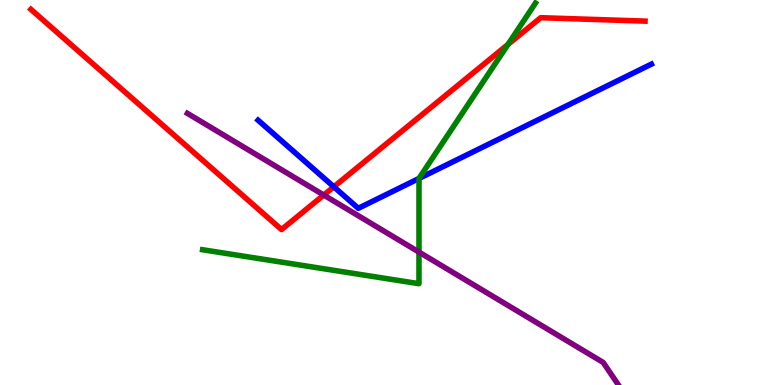[{'lines': ['blue', 'red'], 'intersections': [{'x': 4.31, 'y': 5.15}]}, {'lines': ['green', 'red'], 'intersections': [{'x': 6.55, 'y': 8.85}]}, {'lines': ['purple', 'red'], 'intersections': [{'x': 4.18, 'y': 4.93}]}, {'lines': ['blue', 'green'], 'intersections': [{'x': 5.41, 'y': 5.36}]}, {'lines': ['blue', 'purple'], 'intersections': []}, {'lines': ['green', 'purple'], 'intersections': [{'x': 5.41, 'y': 3.45}]}]